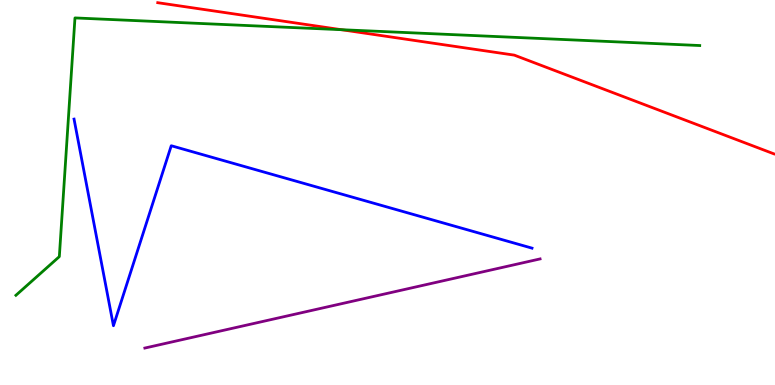[{'lines': ['blue', 'red'], 'intersections': []}, {'lines': ['green', 'red'], 'intersections': [{'x': 4.4, 'y': 9.23}]}, {'lines': ['purple', 'red'], 'intersections': []}, {'lines': ['blue', 'green'], 'intersections': []}, {'lines': ['blue', 'purple'], 'intersections': []}, {'lines': ['green', 'purple'], 'intersections': []}]